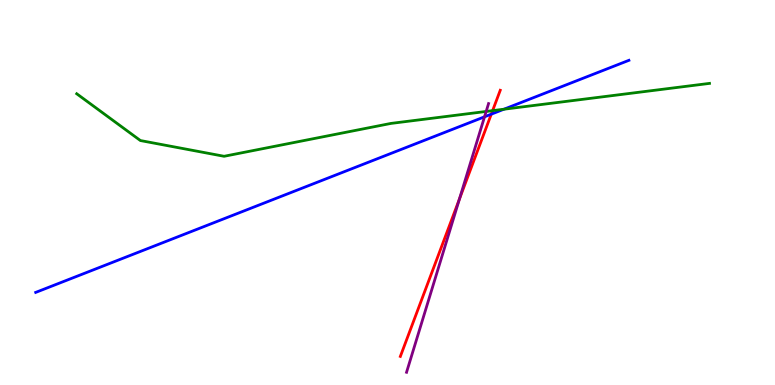[{'lines': ['blue', 'red'], 'intersections': [{'x': 6.34, 'y': 7.03}]}, {'lines': ['green', 'red'], 'intersections': [{'x': 6.36, 'y': 7.13}]}, {'lines': ['purple', 'red'], 'intersections': [{'x': 5.93, 'y': 4.83}]}, {'lines': ['blue', 'green'], 'intersections': [{'x': 6.5, 'y': 7.16}]}, {'lines': ['blue', 'purple'], 'intersections': [{'x': 6.25, 'y': 6.97}]}, {'lines': ['green', 'purple'], 'intersections': [{'x': 6.27, 'y': 7.11}]}]